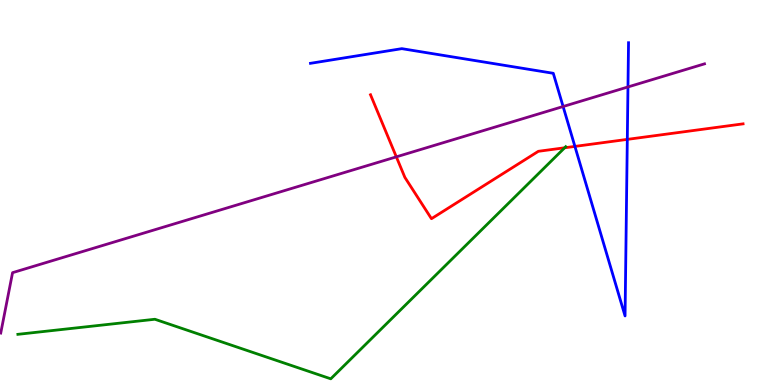[{'lines': ['blue', 'red'], 'intersections': [{'x': 7.42, 'y': 6.2}, {'x': 8.09, 'y': 6.38}]}, {'lines': ['green', 'red'], 'intersections': [{'x': 7.29, 'y': 6.16}]}, {'lines': ['purple', 'red'], 'intersections': [{'x': 5.11, 'y': 5.93}]}, {'lines': ['blue', 'green'], 'intersections': []}, {'lines': ['blue', 'purple'], 'intersections': [{'x': 7.27, 'y': 7.23}, {'x': 8.1, 'y': 7.74}]}, {'lines': ['green', 'purple'], 'intersections': []}]